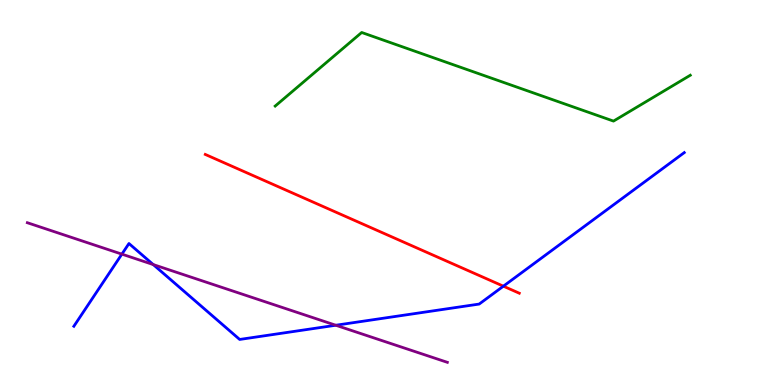[{'lines': ['blue', 'red'], 'intersections': [{'x': 6.5, 'y': 2.57}]}, {'lines': ['green', 'red'], 'intersections': []}, {'lines': ['purple', 'red'], 'intersections': []}, {'lines': ['blue', 'green'], 'intersections': []}, {'lines': ['blue', 'purple'], 'intersections': [{'x': 1.57, 'y': 3.4}, {'x': 1.98, 'y': 3.13}, {'x': 4.33, 'y': 1.55}]}, {'lines': ['green', 'purple'], 'intersections': []}]